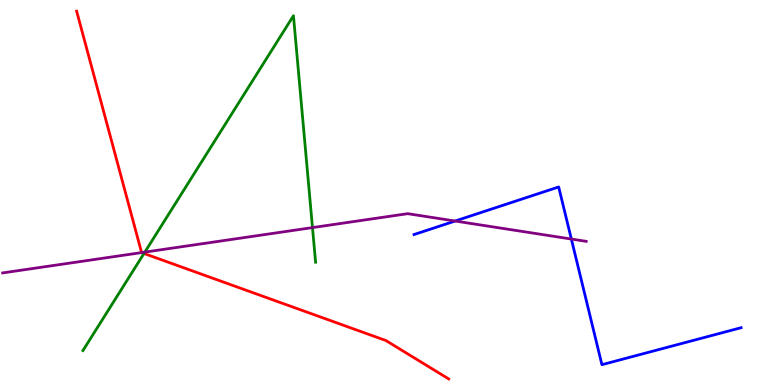[{'lines': ['blue', 'red'], 'intersections': []}, {'lines': ['green', 'red'], 'intersections': [{'x': 1.86, 'y': 3.42}]}, {'lines': ['purple', 'red'], 'intersections': [{'x': 1.83, 'y': 3.44}]}, {'lines': ['blue', 'green'], 'intersections': []}, {'lines': ['blue', 'purple'], 'intersections': [{'x': 5.87, 'y': 4.26}, {'x': 7.37, 'y': 3.79}]}, {'lines': ['green', 'purple'], 'intersections': [{'x': 1.87, 'y': 3.45}, {'x': 4.03, 'y': 4.09}]}]